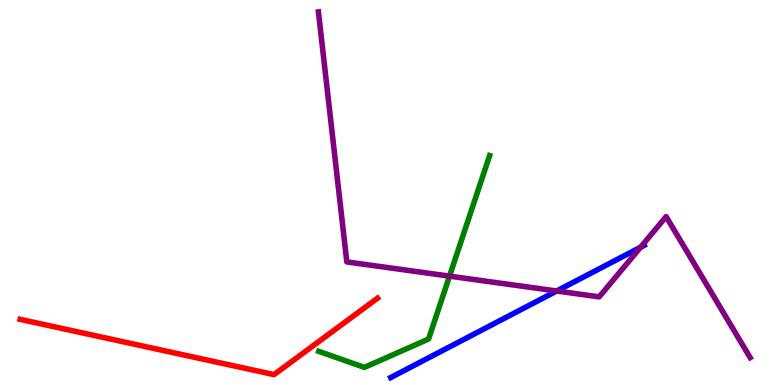[{'lines': ['blue', 'red'], 'intersections': []}, {'lines': ['green', 'red'], 'intersections': []}, {'lines': ['purple', 'red'], 'intersections': []}, {'lines': ['blue', 'green'], 'intersections': []}, {'lines': ['blue', 'purple'], 'intersections': [{'x': 7.18, 'y': 2.44}, {'x': 8.27, 'y': 3.58}]}, {'lines': ['green', 'purple'], 'intersections': [{'x': 5.8, 'y': 2.83}]}]